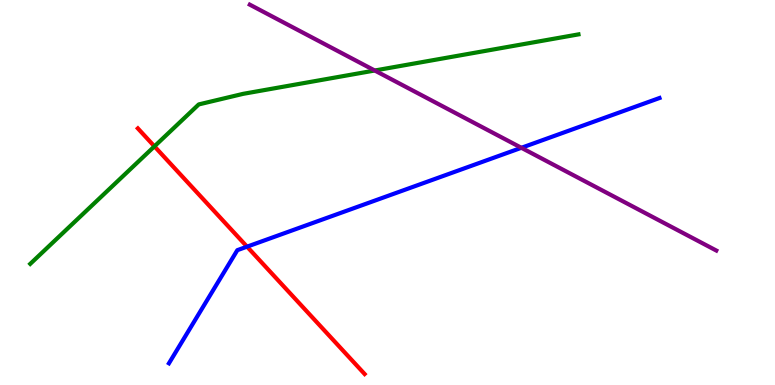[{'lines': ['blue', 'red'], 'intersections': [{'x': 3.19, 'y': 3.59}]}, {'lines': ['green', 'red'], 'intersections': [{'x': 1.99, 'y': 6.2}]}, {'lines': ['purple', 'red'], 'intersections': []}, {'lines': ['blue', 'green'], 'intersections': []}, {'lines': ['blue', 'purple'], 'intersections': [{'x': 6.73, 'y': 6.16}]}, {'lines': ['green', 'purple'], 'intersections': [{'x': 4.84, 'y': 8.17}]}]